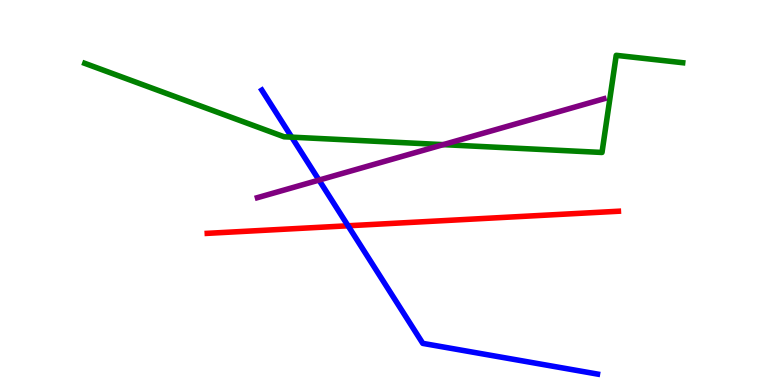[{'lines': ['blue', 'red'], 'intersections': [{'x': 4.49, 'y': 4.14}]}, {'lines': ['green', 'red'], 'intersections': []}, {'lines': ['purple', 'red'], 'intersections': []}, {'lines': ['blue', 'green'], 'intersections': [{'x': 3.76, 'y': 6.44}]}, {'lines': ['blue', 'purple'], 'intersections': [{'x': 4.12, 'y': 5.32}]}, {'lines': ['green', 'purple'], 'intersections': [{'x': 5.72, 'y': 6.24}]}]